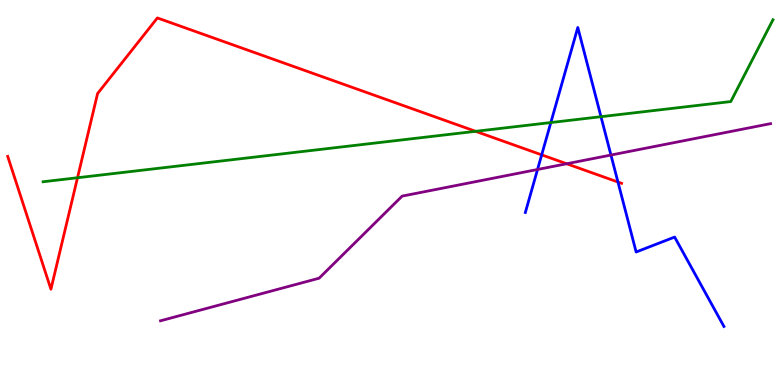[{'lines': ['blue', 'red'], 'intersections': [{'x': 6.99, 'y': 5.98}, {'x': 7.97, 'y': 5.27}]}, {'lines': ['green', 'red'], 'intersections': [{'x': 1.0, 'y': 5.38}, {'x': 6.14, 'y': 6.59}]}, {'lines': ['purple', 'red'], 'intersections': [{'x': 7.31, 'y': 5.75}]}, {'lines': ['blue', 'green'], 'intersections': [{'x': 7.11, 'y': 6.82}, {'x': 7.75, 'y': 6.97}]}, {'lines': ['blue', 'purple'], 'intersections': [{'x': 6.94, 'y': 5.6}, {'x': 7.88, 'y': 5.97}]}, {'lines': ['green', 'purple'], 'intersections': []}]